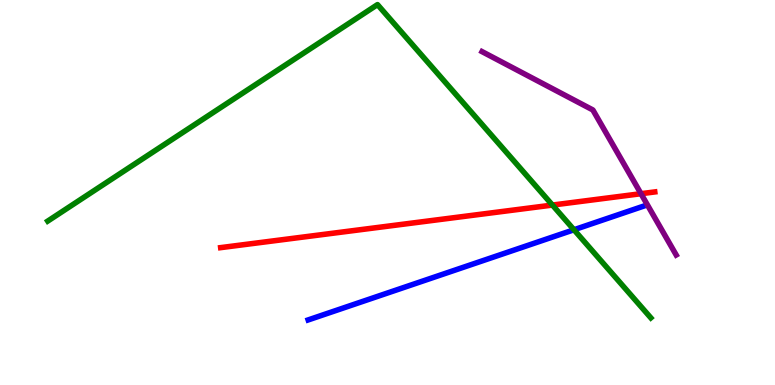[{'lines': ['blue', 'red'], 'intersections': []}, {'lines': ['green', 'red'], 'intersections': [{'x': 7.13, 'y': 4.67}]}, {'lines': ['purple', 'red'], 'intersections': [{'x': 8.27, 'y': 4.97}]}, {'lines': ['blue', 'green'], 'intersections': [{'x': 7.41, 'y': 4.03}]}, {'lines': ['blue', 'purple'], 'intersections': []}, {'lines': ['green', 'purple'], 'intersections': []}]